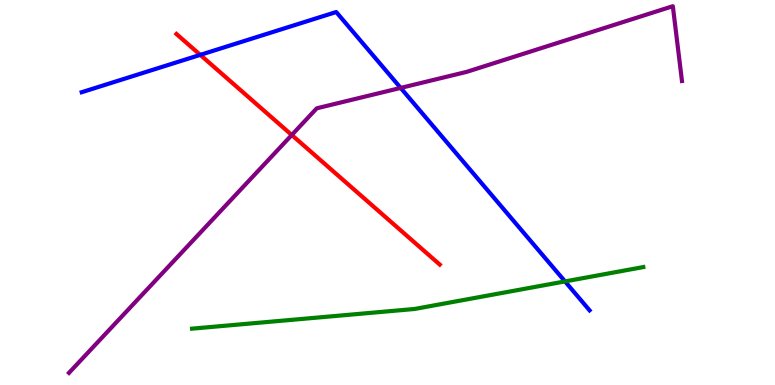[{'lines': ['blue', 'red'], 'intersections': [{'x': 2.58, 'y': 8.57}]}, {'lines': ['green', 'red'], 'intersections': []}, {'lines': ['purple', 'red'], 'intersections': [{'x': 3.76, 'y': 6.49}]}, {'lines': ['blue', 'green'], 'intersections': [{'x': 7.29, 'y': 2.69}]}, {'lines': ['blue', 'purple'], 'intersections': [{'x': 5.17, 'y': 7.72}]}, {'lines': ['green', 'purple'], 'intersections': []}]